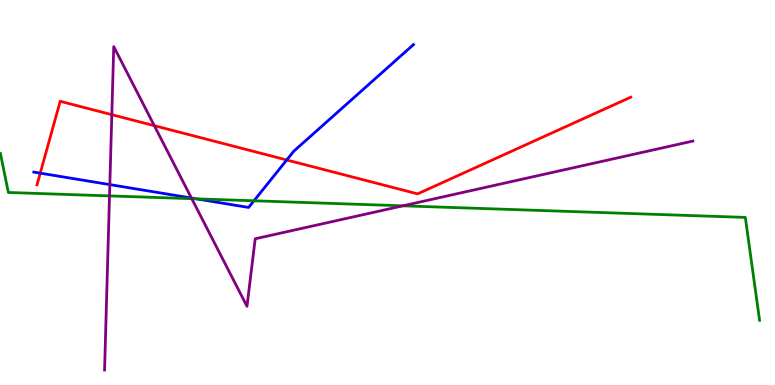[{'lines': ['blue', 'red'], 'intersections': [{'x': 0.519, 'y': 5.5}, {'x': 3.7, 'y': 5.84}]}, {'lines': ['green', 'red'], 'intersections': []}, {'lines': ['purple', 'red'], 'intersections': [{'x': 1.44, 'y': 7.02}, {'x': 1.99, 'y': 6.74}]}, {'lines': ['blue', 'green'], 'intersections': [{'x': 2.53, 'y': 4.84}, {'x': 3.28, 'y': 4.78}]}, {'lines': ['blue', 'purple'], 'intersections': [{'x': 1.42, 'y': 5.2}, {'x': 2.47, 'y': 4.86}]}, {'lines': ['green', 'purple'], 'intersections': [{'x': 1.41, 'y': 4.91}, {'x': 2.47, 'y': 4.84}, {'x': 5.2, 'y': 4.65}]}]